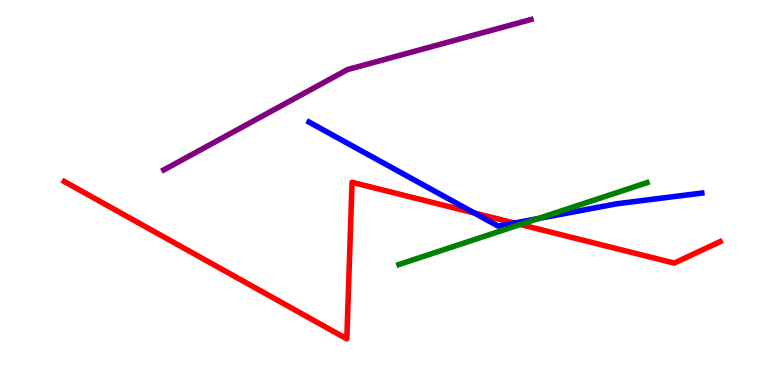[{'lines': ['blue', 'red'], 'intersections': [{'x': 6.12, 'y': 4.47}, {'x': 6.64, 'y': 4.21}]}, {'lines': ['green', 'red'], 'intersections': [{'x': 6.71, 'y': 4.17}]}, {'lines': ['purple', 'red'], 'intersections': []}, {'lines': ['blue', 'green'], 'intersections': [{'x': 6.94, 'y': 4.32}]}, {'lines': ['blue', 'purple'], 'intersections': []}, {'lines': ['green', 'purple'], 'intersections': []}]